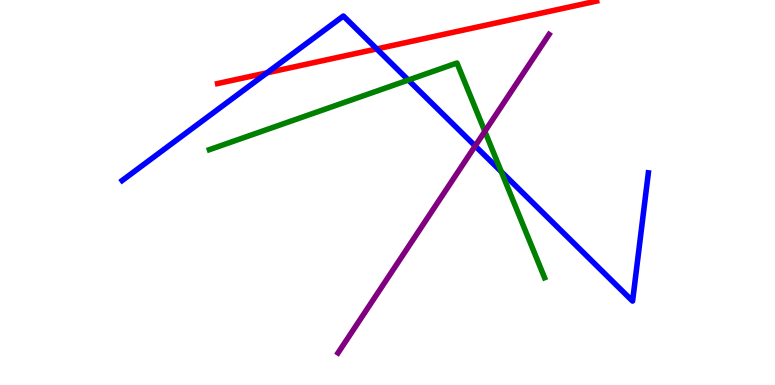[{'lines': ['blue', 'red'], 'intersections': [{'x': 3.45, 'y': 8.11}, {'x': 4.86, 'y': 8.73}]}, {'lines': ['green', 'red'], 'intersections': []}, {'lines': ['purple', 'red'], 'intersections': []}, {'lines': ['blue', 'green'], 'intersections': [{'x': 5.27, 'y': 7.92}, {'x': 6.47, 'y': 5.54}]}, {'lines': ['blue', 'purple'], 'intersections': [{'x': 6.13, 'y': 6.21}]}, {'lines': ['green', 'purple'], 'intersections': [{'x': 6.26, 'y': 6.59}]}]